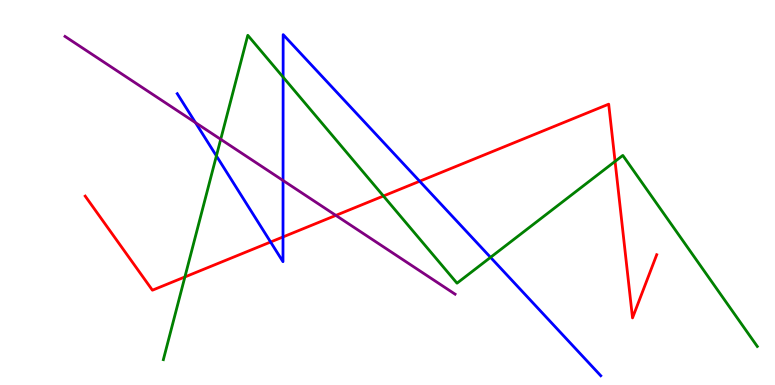[{'lines': ['blue', 'red'], 'intersections': [{'x': 3.49, 'y': 3.71}, {'x': 3.65, 'y': 3.85}, {'x': 5.42, 'y': 5.29}]}, {'lines': ['green', 'red'], 'intersections': [{'x': 2.39, 'y': 2.81}, {'x': 4.95, 'y': 4.91}, {'x': 7.94, 'y': 5.81}]}, {'lines': ['purple', 'red'], 'intersections': [{'x': 4.33, 'y': 4.41}]}, {'lines': ['blue', 'green'], 'intersections': [{'x': 2.79, 'y': 5.95}, {'x': 3.65, 'y': 8.0}, {'x': 6.33, 'y': 3.32}]}, {'lines': ['blue', 'purple'], 'intersections': [{'x': 2.52, 'y': 6.81}, {'x': 3.65, 'y': 5.31}]}, {'lines': ['green', 'purple'], 'intersections': [{'x': 2.85, 'y': 6.38}]}]